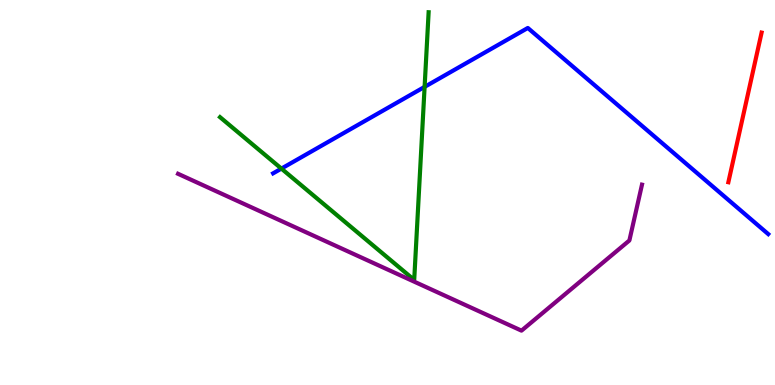[{'lines': ['blue', 'red'], 'intersections': []}, {'lines': ['green', 'red'], 'intersections': []}, {'lines': ['purple', 'red'], 'intersections': []}, {'lines': ['blue', 'green'], 'intersections': [{'x': 3.63, 'y': 5.62}, {'x': 5.48, 'y': 7.74}]}, {'lines': ['blue', 'purple'], 'intersections': []}, {'lines': ['green', 'purple'], 'intersections': []}]